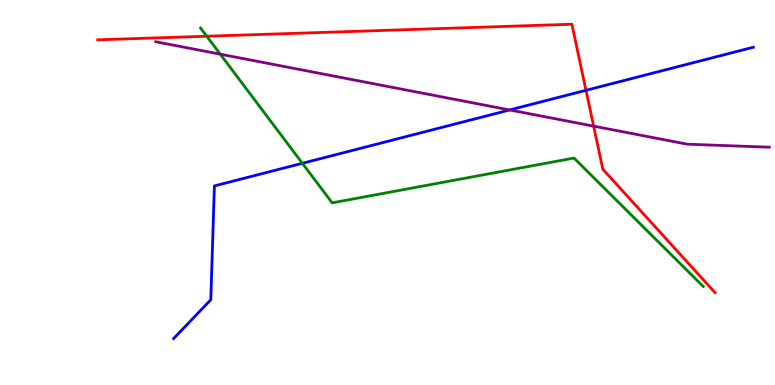[{'lines': ['blue', 'red'], 'intersections': [{'x': 7.56, 'y': 7.65}]}, {'lines': ['green', 'red'], 'intersections': [{'x': 2.67, 'y': 9.06}]}, {'lines': ['purple', 'red'], 'intersections': [{'x': 7.66, 'y': 6.72}]}, {'lines': ['blue', 'green'], 'intersections': [{'x': 3.9, 'y': 5.76}]}, {'lines': ['blue', 'purple'], 'intersections': [{'x': 6.58, 'y': 7.14}]}, {'lines': ['green', 'purple'], 'intersections': [{'x': 2.84, 'y': 8.59}]}]